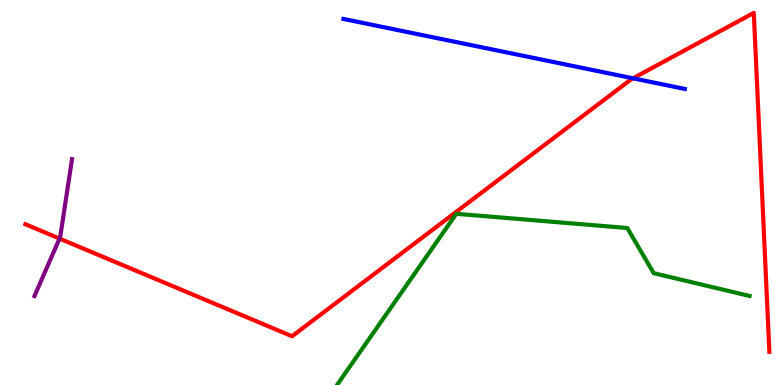[{'lines': ['blue', 'red'], 'intersections': [{'x': 8.17, 'y': 7.97}]}, {'lines': ['green', 'red'], 'intersections': []}, {'lines': ['purple', 'red'], 'intersections': [{'x': 0.768, 'y': 3.8}]}, {'lines': ['blue', 'green'], 'intersections': []}, {'lines': ['blue', 'purple'], 'intersections': []}, {'lines': ['green', 'purple'], 'intersections': []}]